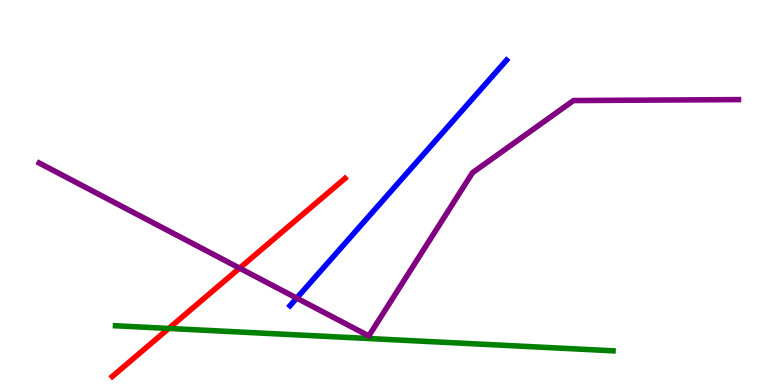[{'lines': ['blue', 'red'], 'intersections': []}, {'lines': ['green', 'red'], 'intersections': [{'x': 2.18, 'y': 1.47}]}, {'lines': ['purple', 'red'], 'intersections': [{'x': 3.09, 'y': 3.04}]}, {'lines': ['blue', 'green'], 'intersections': []}, {'lines': ['blue', 'purple'], 'intersections': [{'x': 3.83, 'y': 2.26}]}, {'lines': ['green', 'purple'], 'intersections': []}]